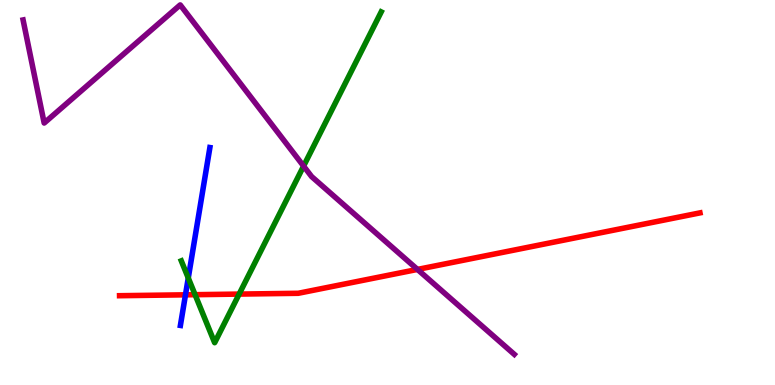[{'lines': ['blue', 'red'], 'intersections': [{'x': 2.39, 'y': 2.34}]}, {'lines': ['green', 'red'], 'intersections': [{'x': 2.52, 'y': 2.35}, {'x': 3.09, 'y': 2.36}]}, {'lines': ['purple', 'red'], 'intersections': [{'x': 5.39, 'y': 3.0}]}, {'lines': ['blue', 'green'], 'intersections': [{'x': 2.43, 'y': 2.78}]}, {'lines': ['blue', 'purple'], 'intersections': []}, {'lines': ['green', 'purple'], 'intersections': [{'x': 3.92, 'y': 5.69}]}]